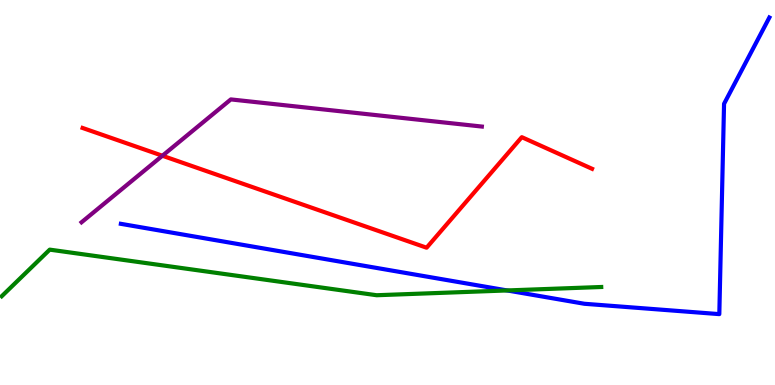[{'lines': ['blue', 'red'], 'intersections': []}, {'lines': ['green', 'red'], 'intersections': []}, {'lines': ['purple', 'red'], 'intersections': [{'x': 2.1, 'y': 5.95}]}, {'lines': ['blue', 'green'], 'intersections': [{'x': 6.54, 'y': 2.46}]}, {'lines': ['blue', 'purple'], 'intersections': []}, {'lines': ['green', 'purple'], 'intersections': []}]